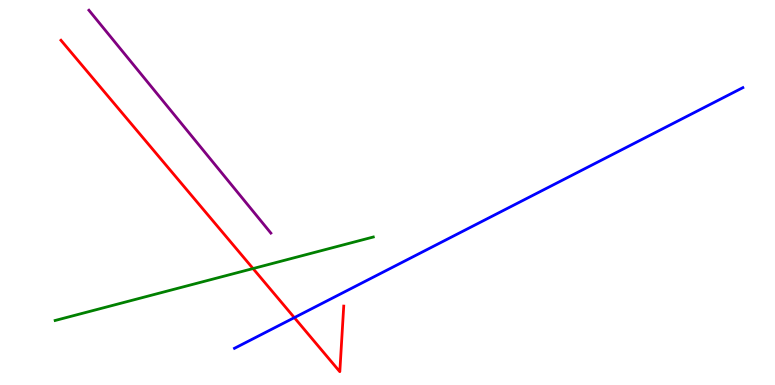[{'lines': ['blue', 'red'], 'intersections': [{'x': 3.8, 'y': 1.75}]}, {'lines': ['green', 'red'], 'intersections': [{'x': 3.27, 'y': 3.02}]}, {'lines': ['purple', 'red'], 'intersections': []}, {'lines': ['blue', 'green'], 'intersections': []}, {'lines': ['blue', 'purple'], 'intersections': []}, {'lines': ['green', 'purple'], 'intersections': []}]